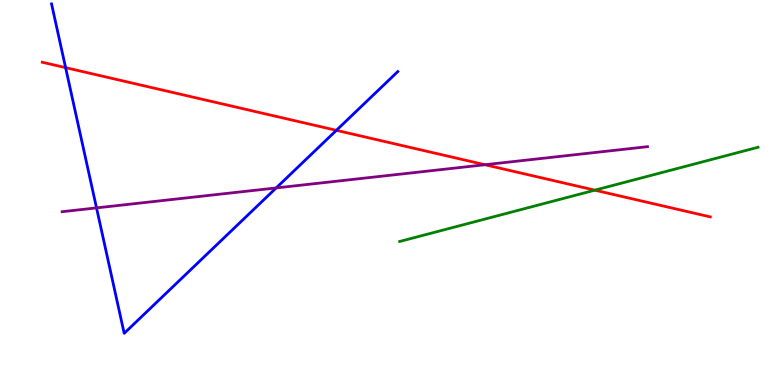[{'lines': ['blue', 'red'], 'intersections': [{'x': 0.846, 'y': 8.24}, {'x': 4.34, 'y': 6.61}]}, {'lines': ['green', 'red'], 'intersections': [{'x': 7.68, 'y': 5.06}]}, {'lines': ['purple', 'red'], 'intersections': [{'x': 6.26, 'y': 5.72}]}, {'lines': ['blue', 'green'], 'intersections': []}, {'lines': ['blue', 'purple'], 'intersections': [{'x': 1.25, 'y': 4.6}, {'x': 3.56, 'y': 5.12}]}, {'lines': ['green', 'purple'], 'intersections': []}]